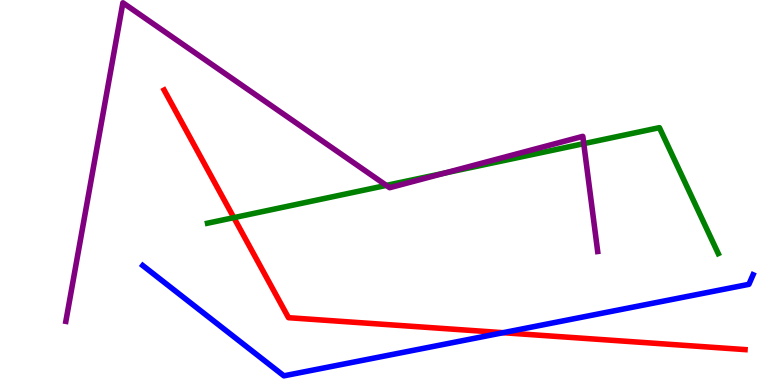[{'lines': ['blue', 'red'], 'intersections': [{'x': 6.49, 'y': 1.36}]}, {'lines': ['green', 'red'], 'intersections': [{'x': 3.02, 'y': 4.35}]}, {'lines': ['purple', 'red'], 'intersections': []}, {'lines': ['blue', 'green'], 'intersections': []}, {'lines': ['blue', 'purple'], 'intersections': []}, {'lines': ['green', 'purple'], 'intersections': [{'x': 4.99, 'y': 5.18}, {'x': 5.74, 'y': 5.51}, {'x': 7.53, 'y': 6.27}]}]